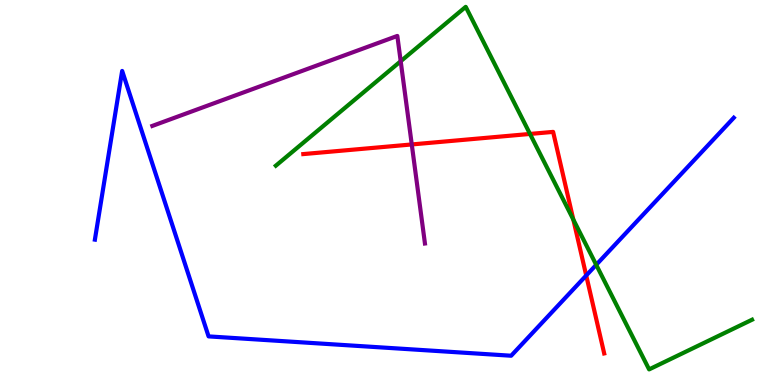[{'lines': ['blue', 'red'], 'intersections': [{'x': 7.56, 'y': 2.84}]}, {'lines': ['green', 'red'], 'intersections': [{'x': 6.84, 'y': 6.52}, {'x': 7.4, 'y': 4.3}]}, {'lines': ['purple', 'red'], 'intersections': [{'x': 5.31, 'y': 6.25}]}, {'lines': ['blue', 'green'], 'intersections': [{'x': 7.69, 'y': 3.12}]}, {'lines': ['blue', 'purple'], 'intersections': []}, {'lines': ['green', 'purple'], 'intersections': [{'x': 5.17, 'y': 8.41}]}]